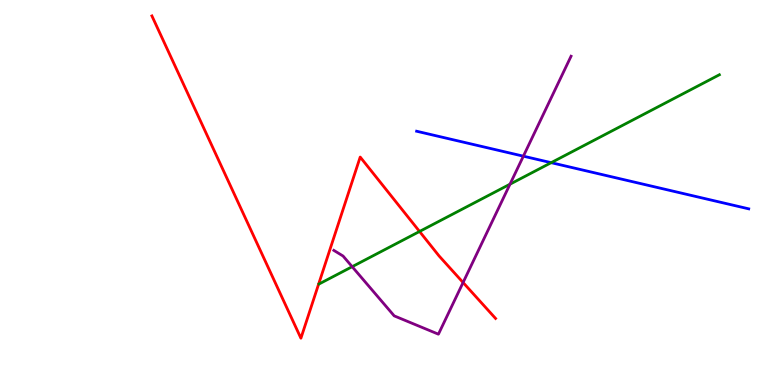[{'lines': ['blue', 'red'], 'intersections': []}, {'lines': ['green', 'red'], 'intersections': [{'x': 5.41, 'y': 3.99}]}, {'lines': ['purple', 'red'], 'intersections': [{'x': 5.98, 'y': 2.66}]}, {'lines': ['blue', 'green'], 'intersections': [{'x': 7.11, 'y': 5.77}]}, {'lines': ['blue', 'purple'], 'intersections': [{'x': 6.75, 'y': 5.94}]}, {'lines': ['green', 'purple'], 'intersections': [{'x': 4.54, 'y': 3.07}, {'x': 6.58, 'y': 5.22}]}]